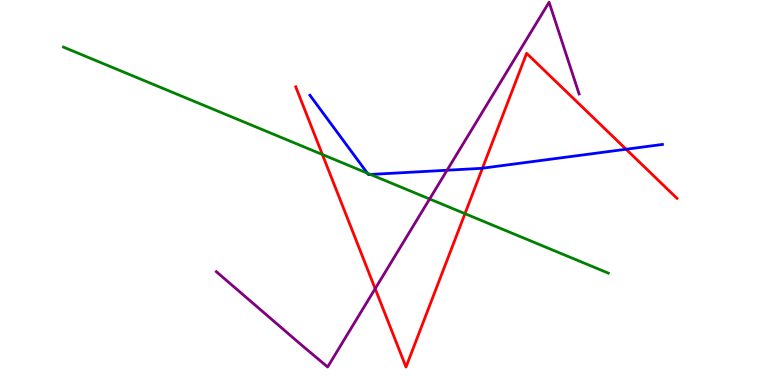[{'lines': ['blue', 'red'], 'intersections': [{'x': 6.23, 'y': 5.63}, {'x': 8.08, 'y': 6.12}]}, {'lines': ['green', 'red'], 'intersections': [{'x': 4.16, 'y': 5.99}, {'x': 6.0, 'y': 4.45}]}, {'lines': ['purple', 'red'], 'intersections': [{'x': 4.84, 'y': 2.5}]}, {'lines': ['blue', 'green'], 'intersections': [{'x': 4.74, 'y': 5.5}, {'x': 4.78, 'y': 5.47}]}, {'lines': ['blue', 'purple'], 'intersections': [{'x': 5.77, 'y': 5.58}]}, {'lines': ['green', 'purple'], 'intersections': [{'x': 5.54, 'y': 4.83}]}]